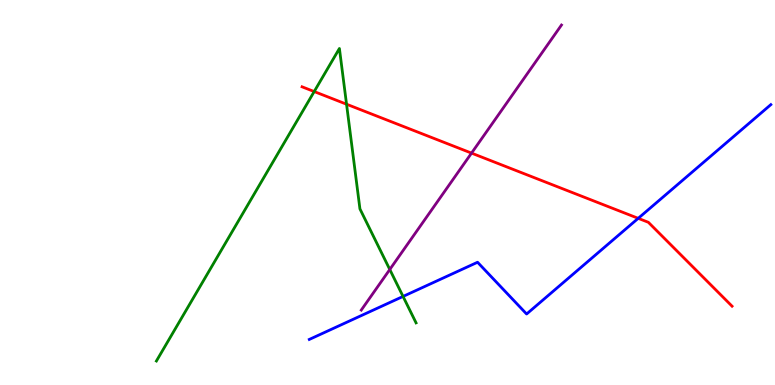[{'lines': ['blue', 'red'], 'intersections': [{'x': 8.24, 'y': 4.33}]}, {'lines': ['green', 'red'], 'intersections': [{'x': 4.05, 'y': 7.62}, {'x': 4.47, 'y': 7.29}]}, {'lines': ['purple', 'red'], 'intersections': [{'x': 6.08, 'y': 6.02}]}, {'lines': ['blue', 'green'], 'intersections': [{'x': 5.2, 'y': 2.3}]}, {'lines': ['blue', 'purple'], 'intersections': []}, {'lines': ['green', 'purple'], 'intersections': [{'x': 5.03, 'y': 3.0}]}]